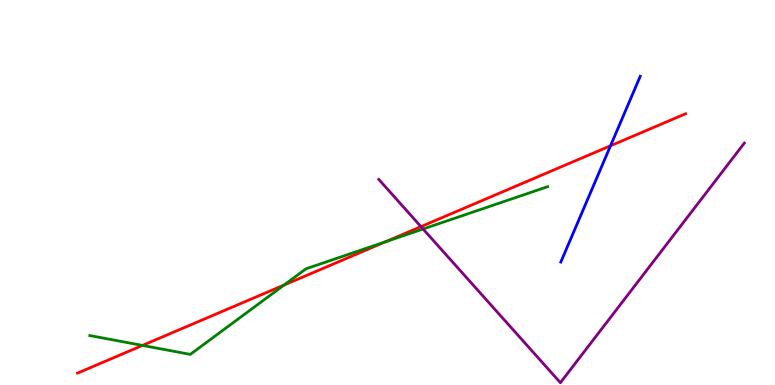[{'lines': ['blue', 'red'], 'intersections': [{'x': 7.88, 'y': 6.21}]}, {'lines': ['green', 'red'], 'intersections': [{'x': 1.84, 'y': 1.03}, {'x': 3.66, 'y': 2.6}, {'x': 4.97, 'y': 3.72}]}, {'lines': ['purple', 'red'], 'intersections': [{'x': 5.43, 'y': 4.11}]}, {'lines': ['blue', 'green'], 'intersections': []}, {'lines': ['blue', 'purple'], 'intersections': []}, {'lines': ['green', 'purple'], 'intersections': [{'x': 5.46, 'y': 4.05}]}]